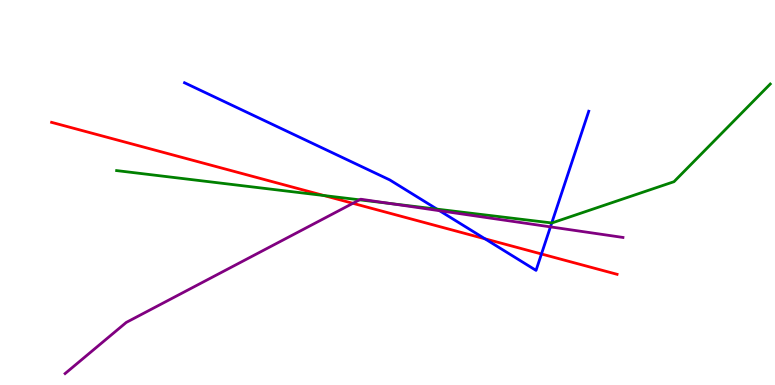[{'lines': ['blue', 'red'], 'intersections': [{'x': 6.26, 'y': 3.8}, {'x': 6.99, 'y': 3.4}]}, {'lines': ['green', 'red'], 'intersections': [{'x': 4.18, 'y': 4.92}]}, {'lines': ['purple', 'red'], 'intersections': [{'x': 4.55, 'y': 4.72}]}, {'lines': ['blue', 'green'], 'intersections': [{'x': 5.64, 'y': 4.57}, {'x': 7.12, 'y': 4.21}]}, {'lines': ['blue', 'purple'], 'intersections': [{'x': 5.67, 'y': 4.53}, {'x': 7.1, 'y': 4.11}]}, {'lines': ['green', 'purple'], 'intersections': [{'x': 4.64, 'y': 4.81}, {'x': 5.04, 'y': 4.71}]}]